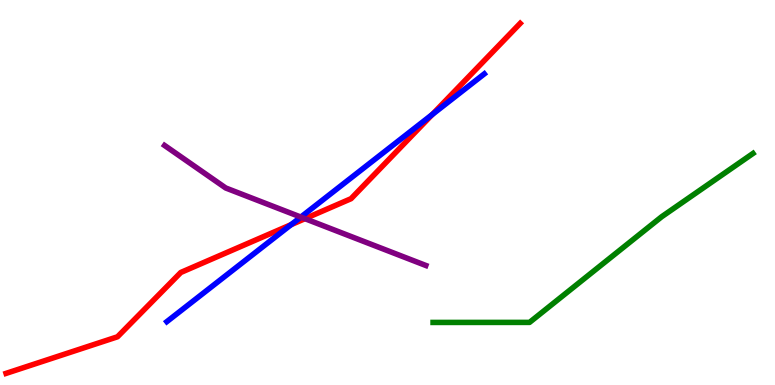[{'lines': ['blue', 'red'], 'intersections': [{'x': 3.76, 'y': 4.16}, {'x': 5.58, 'y': 7.03}]}, {'lines': ['green', 'red'], 'intersections': []}, {'lines': ['purple', 'red'], 'intersections': [{'x': 3.93, 'y': 4.32}]}, {'lines': ['blue', 'green'], 'intersections': []}, {'lines': ['blue', 'purple'], 'intersections': [{'x': 3.88, 'y': 4.36}]}, {'lines': ['green', 'purple'], 'intersections': []}]